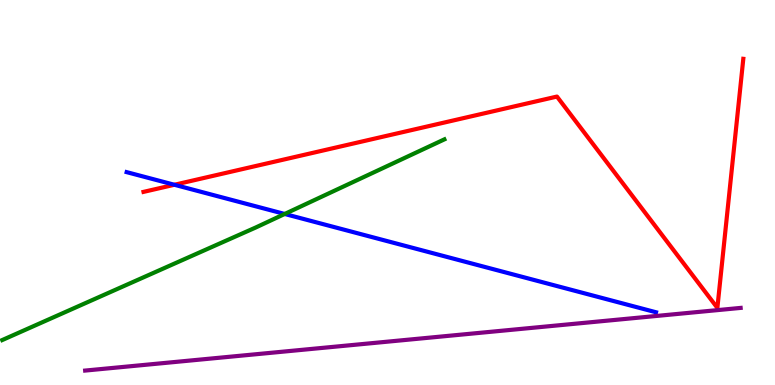[{'lines': ['blue', 'red'], 'intersections': [{'x': 2.25, 'y': 5.2}]}, {'lines': ['green', 'red'], 'intersections': []}, {'lines': ['purple', 'red'], 'intersections': []}, {'lines': ['blue', 'green'], 'intersections': [{'x': 3.67, 'y': 4.44}]}, {'lines': ['blue', 'purple'], 'intersections': []}, {'lines': ['green', 'purple'], 'intersections': []}]